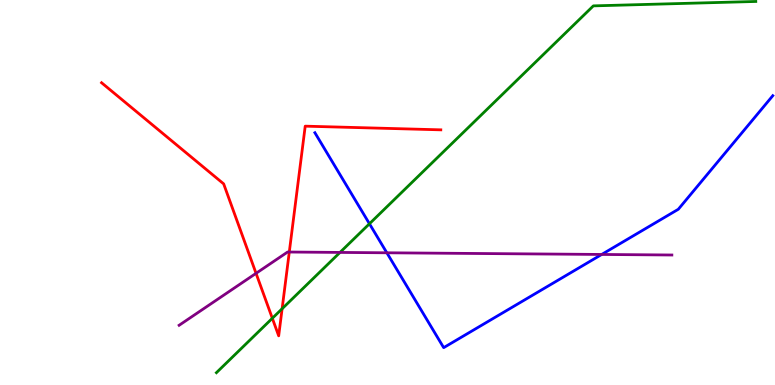[{'lines': ['blue', 'red'], 'intersections': []}, {'lines': ['green', 'red'], 'intersections': [{'x': 3.51, 'y': 1.73}, {'x': 3.64, 'y': 1.98}]}, {'lines': ['purple', 'red'], 'intersections': [{'x': 3.3, 'y': 2.9}, {'x': 3.73, 'y': 3.45}]}, {'lines': ['blue', 'green'], 'intersections': [{'x': 4.77, 'y': 4.19}]}, {'lines': ['blue', 'purple'], 'intersections': [{'x': 4.99, 'y': 3.43}, {'x': 7.76, 'y': 3.39}]}, {'lines': ['green', 'purple'], 'intersections': [{'x': 4.39, 'y': 3.44}]}]